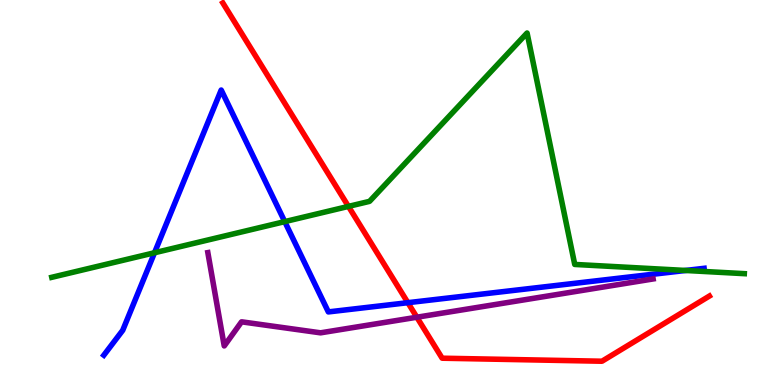[{'lines': ['blue', 'red'], 'intersections': [{'x': 5.26, 'y': 2.14}]}, {'lines': ['green', 'red'], 'intersections': [{'x': 4.5, 'y': 4.64}]}, {'lines': ['purple', 'red'], 'intersections': [{'x': 5.38, 'y': 1.76}]}, {'lines': ['blue', 'green'], 'intersections': [{'x': 1.99, 'y': 3.43}, {'x': 3.67, 'y': 4.24}, {'x': 8.85, 'y': 2.97}]}, {'lines': ['blue', 'purple'], 'intersections': []}, {'lines': ['green', 'purple'], 'intersections': []}]